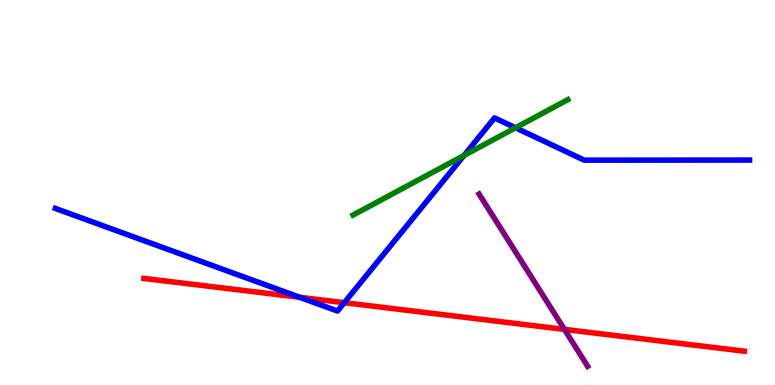[{'lines': ['blue', 'red'], 'intersections': [{'x': 3.87, 'y': 2.28}, {'x': 4.44, 'y': 2.14}]}, {'lines': ['green', 'red'], 'intersections': []}, {'lines': ['purple', 'red'], 'intersections': [{'x': 7.28, 'y': 1.44}]}, {'lines': ['blue', 'green'], 'intersections': [{'x': 5.99, 'y': 5.96}, {'x': 6.65, 'y': 6.68}]}, {'lines': ['blue', 'purple'], 'intersections': []}, {'lines': ['green', 'purple'], 'intersections': []}]